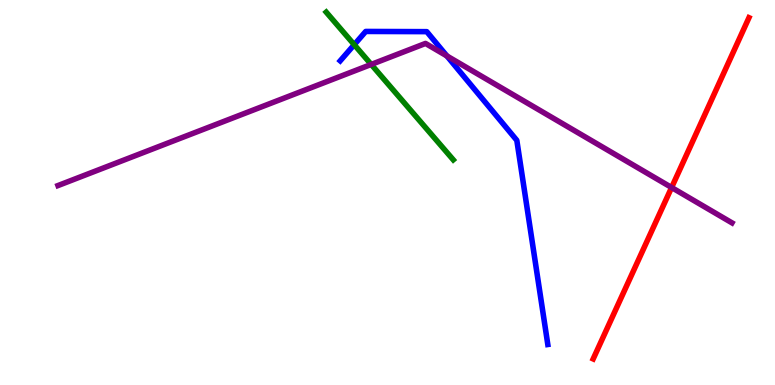[{'lines': ['blue', 'red'], 'intersections': []}, {'lines': ['green', 'red'], 'intersections': []}, {'lines': ['purple', 'red'], 'intersections': [{'x': 8.67, 'y': 5.13}]}, {'lines': ['blue', 'green'], 'intersections': [{'x': 4.57, 'y': 8.84}]}, {'lines': ['blue', 'purple'], 'intersections': [{'x': 5.77, 'y': 8.55}]}, {'lines': ['green', 'purple'], 'intersections': [{'x': 4.79, 'y': 8.33}]}]